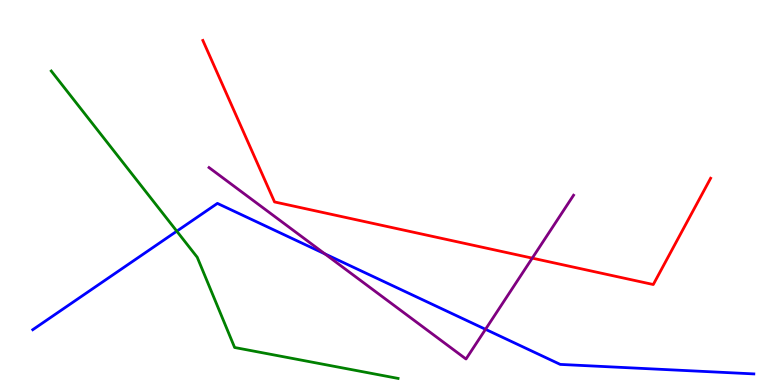[{'lines': ['blue', 'red'], 'intersections': []}, {'lines': ['green', 'red'], 'intersections': []}, {'lines': ['purple', 'red'], 'intersections': [{'x': 6.87, 'y': 3.3}]}, {'lines': ['blue', 'green'], 'intersections': [{'x': 2.28, 'y': 4.0}]}, {'lines': ['blue', 'purple'], 'intersections': [{'x': 4.19, 'y': 3.41}, {'x': 6.26, 'y': 1.45}]}, {'lines': ['green', 'purple'], 'intersections': []}]